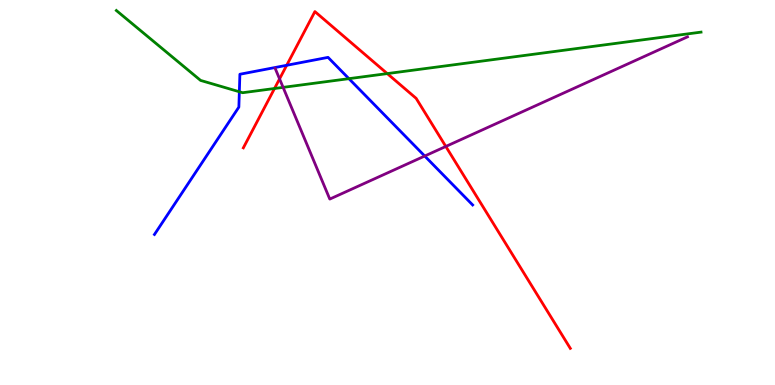[{'lines': ['blue', 'red'], 'intersections': [{'x': 3.7, 'y': 8.3}]}, {'lines': ['green', 'red'], 'intersections': [{'x': 3.54, 'y': 7.7}, {'x': 5.0, 'y': 8.09}]}, {'lines': ['purple', 'red'], 'intersections': [{'x': 3.61, 'y': 7.95}, {'x': 5.75, 'y': 6.2}]}, {'lines': ['blue', 'green'], 'intersections': [{'x': 3.09, 'y': 7.62}, {'x': 4.5, 'y': 7.96}]}, {'lines': ['blue', 'purple'], 'intersections': [{'x': 5.48, 'y': 5.95}]}, {'lines': ['green', 'purple'], 'intersections': [{'x': 3.65, 'y': 7.73}]}]